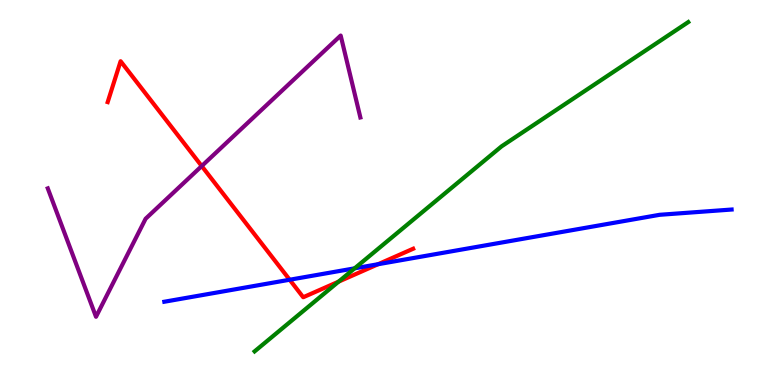[{'lines': ['blue', 'red'], 'intersections': [{'x': 3.74, 'y': 2.73}, {'x': 4.88, 'y': 3.14}]}, {'lines': ['green', 'red'], 'intersections': [{'x': 4.37, 'y': 2.68}]}, {'lines': ['purple', 'red'], 'intersections': [{'x': 2.6, 'y': 5.69}]}, {'lines': ['blue', 'green'], 'intersections': [{'x': 4.58, 'y': 3.03}]}, {'lines': ['blue', 'purple'], 'intersections': []}, {'lines': ['green', 'purple'], 'intersections': []}]